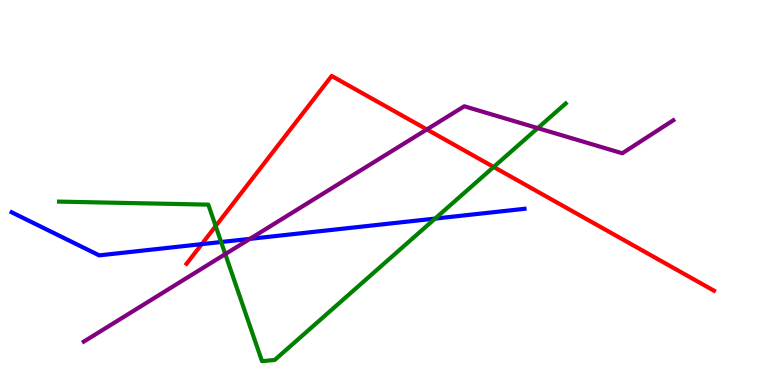[{'lines': ['blue', 'red'], 'intersections': [{'x': 2.6, 'y': 3.66}]}, {'lines': ['green', 'red'], 'intersections': [{'x': 2.78, 'y': 4.13}, {'x': 6.37, 'y': 5.66}]}, {'lines': ['purple', 'red'], 'intersections': [{'x': 5.51, 'y': 6.64}]}, {'lines': ['blue', 'green'], 'intersections': [{'x': 2.85, 'y': 3.71}, {'x': 5.61, 'y': 4.32}]}, {'lines': ['blue', 'purple'], 'intersections': [{'x': 3.22, 'y': 3.8}]}, {'lines': ['green', 'purple'], 'intersections': [{'x': 2.91, 'y': 3.4}, {'x': 6.94, 'y': 6.67}]}]